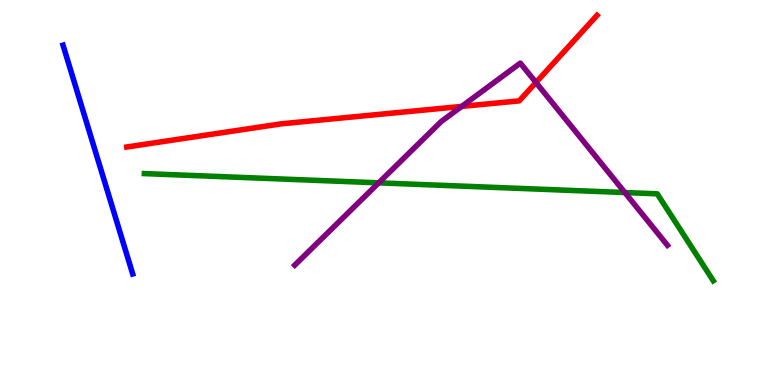[{'lines': ['blue', 'red'], 'intersections': []}, {'lines': ['green', 'red'], 'intersections': []}, {'lines': ['purple', 'red'], 'intersections': [{'x': 5.96, 'y': 7.24}, {'x': 6.92, 'y': 7.86}]}, {'lines': ['blue', 'green'], 'intersections': []}, {'lines': ['blue', 'purple'], 'intersections': []}, {'lines': ['green', 'purple'], 'intersections': [{'x': 4.89, 'y': 5.25}, {'x': 8.06, 'y': 5.0}]}]